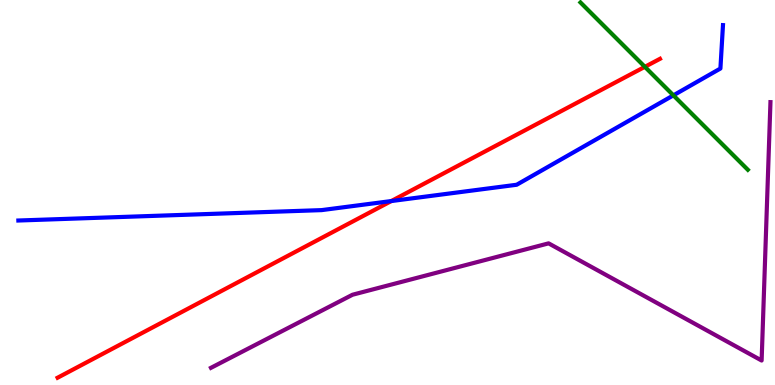[{'lines': ['blue', 'red'], 'intersections': [{'x': 5.05, 'y': 4.78}]}, {'lines': ['green', 'red'], 'intersections': [{'x': 8.32, 'y': 8.26}]}, {'lines': ['purple', 'red'], 'intersections': []}, {'lines': ['blue', 'green'], 'intersections': [{'x': 8.69, 'y': 7.52}]}, {'lines': ['blue', 'purple'], 'intersections': []}, {'lines': ['green', 'purple'], 'intersections': []}]